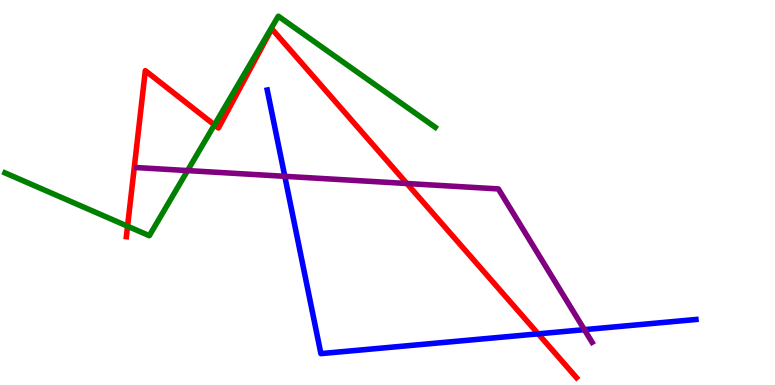[{'lines': ['blue', 'red'], 'intersections': [{'x': 6.94, 'y': 1.33}]}, {'lines': ['green', 'red'], 'intersections': [{'x': 1.65, 'y': 4.12}, {'x': 2.77, 'y': 6.76}]}, {'lines': ['purple', 'red'], 'intersections': [{'x': 5.25, 'y': 5.23}]}, {'lines': ['blue', 'green'], 'intersections': []}, {'lines': ['blue', 'purple'], 'intersections': [{'x': 3.67, 'y': 5.42}, {'x': 7.54, 'y': 1.44}]}, {'lines': ['green', 'purple'], 'intersections': [{'x': 2.42, 'y': 5.57}]}]